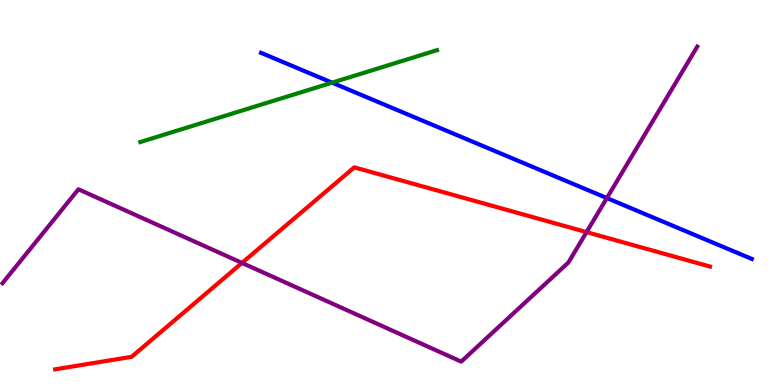[{'lines': ['blue', 'red'], 'intersections': []}, {'lines': ['green', 'red'], 'intersections': []}, {'lines': ['purple', 'red'], 'intersections': [{'x': 3.12, 'y': 3.17}, {'x': 7.57, 'y': 3.97}]}, {'lines': ['blue', 'green'], 'intersections': [{'x': 4.28, 'y': 7.85}]}, {'lines': ['blue', 'purple'], 'intersections': [{'x': 7.83, 'y': 4.86}]}, {'lines': ['green', 'purple'], 'intersections': []}]